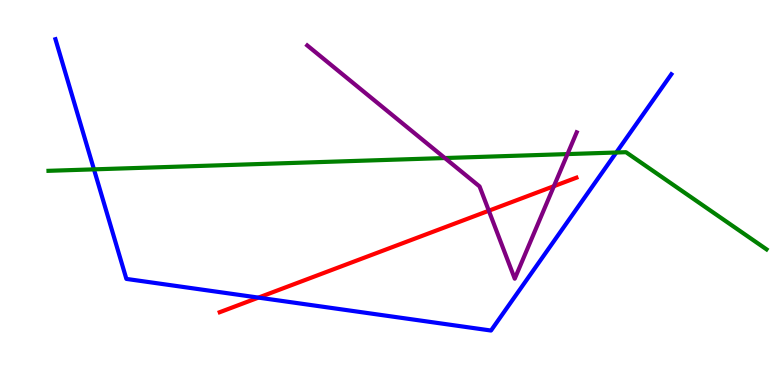[{'lines': ['blue', 'red'], 'intersections': [{'x': 3.33, 'y': 2.27}]}, {'lines': ['green', 'red'], 'intersections': []}, {'lines': ['purple', 'red'], 'intersections': [{'x': 6.31, 'y': 4.53}, {'x': 7.15, 'y': 5.16}]}, {'lines': ['blue', 'green'], 'intersections': [{'x': 1.21, 'y': 5.6}, {'x': 7.95, 'y': 6.04}]}, {'lines': ['blue', 'purple'], 'intersections': []}, {'lines': ['green', 'purple'], 'intersections': [{'x': 5.74, 'y': 5.9}, {'x': 7.32, 'y': 6.0}]}]